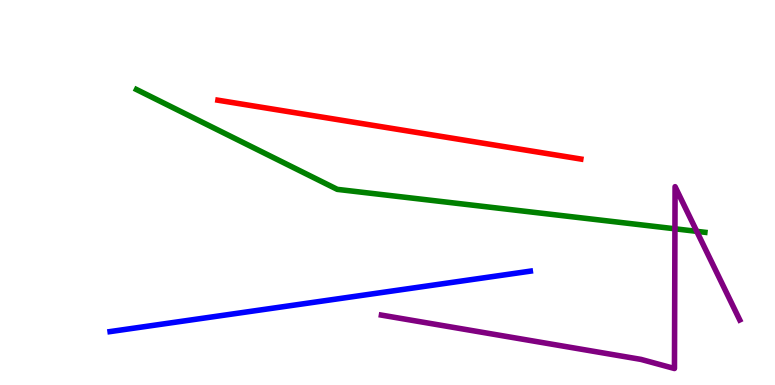[{'lines': ['blue', 'red'], 'intersections': []}, {'lines': ['green', 'red'], 'intersections': []}, {'lines': ['purple', 'red'], 'intersections': []}, {'lines': ['blue', 'green'], 'intersections': []}, {'lines': ['blue', 'purple'], 'intersections': []}, {'lines': ['green', 'purple'], 'intersections': [{'x': 8.71, 'y': 4.06}, {'x': 8.99, 'y': 3.99}]}]